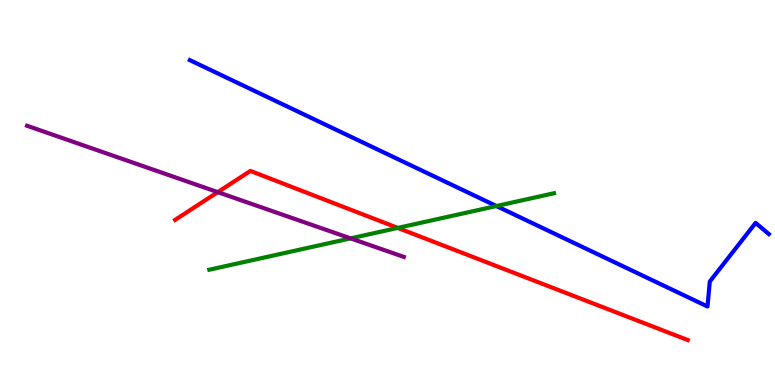[{'lines': ['blue', 'red'], 'intersections': []}, {'lines': ['green', 'red'], 'intersections': [{'x': 5.13, 'y': 4.08}]}, {'lines': ['purple', 'red'], 'intersections': [{'x': 2.81, 'y': 5.01}]}, {'lines': ['blue', 'green'], 'intersections': [{'x': 6.41, 'y': 4.65}]}, {'lines': ['blue', 'purple'], 'intersections': []}, {'lines': ['green', 'purple'], 'intersections': [{'x': 4.52, 'y': 3.81}]}]